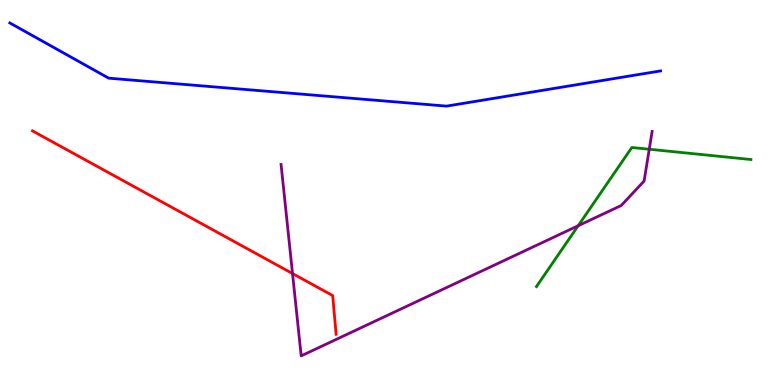[{'lines': ['blue', 'red'], 'intersections': []}, {'lines': ['green', 'red'], 'intersections': []}, {'lines': ['purple', 'red'], 'intersections': [{'x': 3.77, 'y': 2.89}]}, {'lines': ['blue', 'green'], 'intersections': []}, {'lines': ['blue', 'purple'], 'intersections': []}, {'lines': ['green', 'purple'], 'intersections': [{'x': 7.46, 'y': 4.14}, {'x': 8.38, 'y': 6.12}]}]